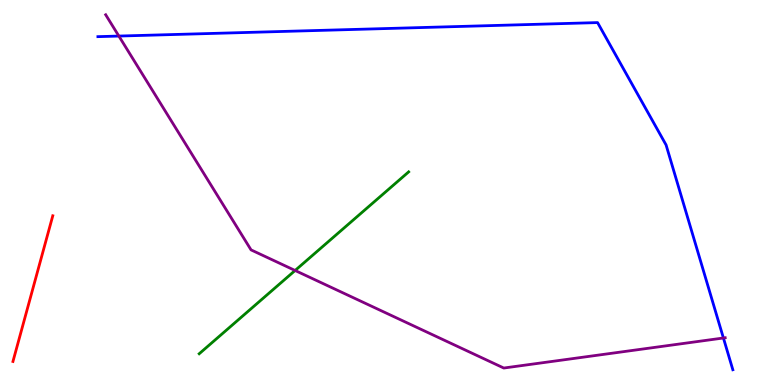[{'lines': ['blue', 'red'], 'intersections': []}, {'lines': ['green', 'red'], 'intersections': []}, {'lines': ['purple', 'red'], 'intersections': []}, {'lines': ['blue', 'green'], 'intersections': []}, {'lines': ['blue', 'purple'], 'intersections': [{'x': 1.53, 'y': 9.06}, {'x': 9.33, 'y': 1.22}]}, {'lines': ['green', 'purple'], 'intersections': [{'x': 3.81, 'y': 2.97}]}]